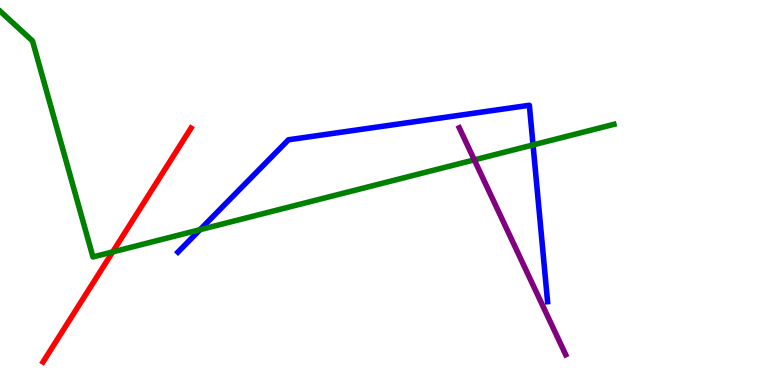[{'lines': ['blue', 'red'], 'intersections': []}, {'lines': ['green', 'red'], 'intersections': [{'x': 1.45, 'y': 3.46}]}, {'lines': ['purple', 'red'], 'intersections': []}, {'lines': ['blue', 'green'], 'intersections': [{'x': 2.58, 'y': 4.03}, {'x': 6.88, 'y': 6.24}]}, {'lines': ['blue', 'purple'], 'intersections': []}, {'lines': ['green', 'purple'], 'intersections': [{'x': 6.12, 'y': 5.85}]}]